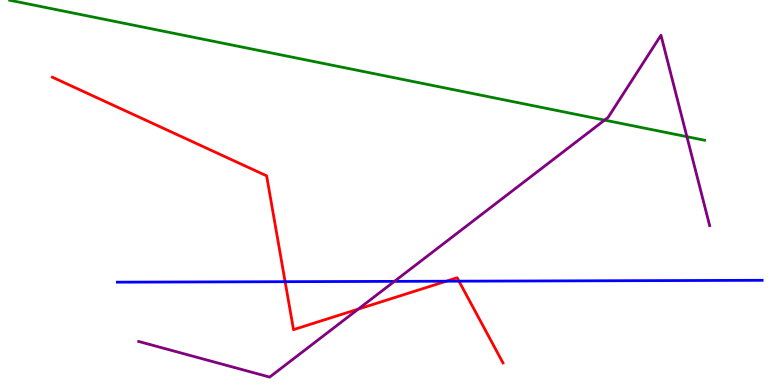[{'lines': ['blue', 'red'], 'intersections': [{'x': 3.68, 'y': 2.68}, {'x': 5.76, 'y': 2.7}, {'x': 5.92, 'y': 2.7}]}, {'lines': ['green', 'red'], 'intersections': []}, {'lines': ['purple', 'red'], 'intersections': [{'x': 4.62, 'y': 1.97}]}, {'lines': ['blue', 'green'], 'intersections': []}, {'lines': ['blue', 'purple'], 'intersections': [{'x': 5.09, 'y': 2.69}]}, {'lines': ['green', 'purple'], 'intersections': [{'x': 7.8, 'y': 6.88}, {'x': 8.86, 'y': 6.45}]}]